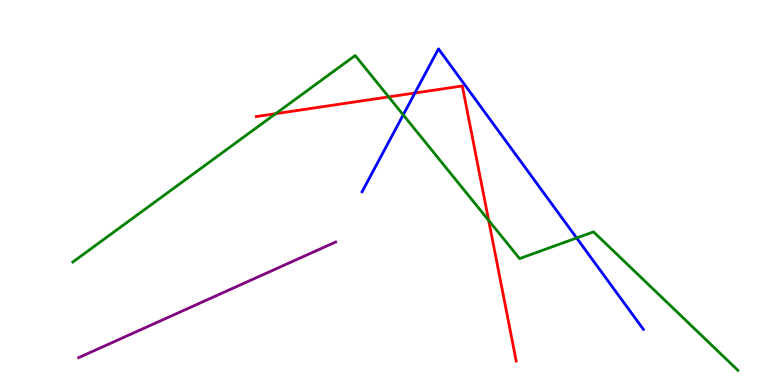[{'lines': ['blue', 'red'], 'intersections': [{'x': 5.35, 'y': 7.58}]}, {'lines': ['green', 'red'], 'intersections': [{'x': 3.56, 'y': 7.05}, {'x': 5.02, 'y': 7.48}, {'x': 6.31, 'y': 4.28}]}, {'lines': ['purple', 'red'], 'intersections': []}, {'lines': ['blue', 'green'], 'intersections': [{'x': 5.2, 'y': 7.02}, {'x': 7.44, 'y': 3.82}]}, {'lines': ['blue', 'purple'], 'intersections': []}, {'lines': ['green', 'purple'], 'intersections': []}]